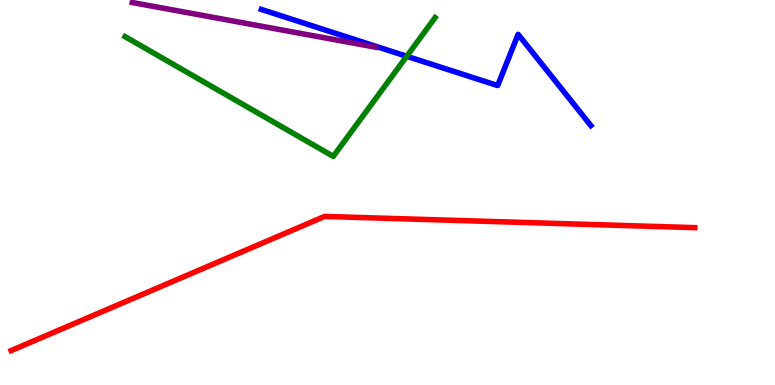[{'lines': ['blue', 'red'], 'intersections': []}, {'lines': ['green', 'red'], 'intersections': []}, {'lines': ['purple', 'red'], 'intersections': []}, {'lines': ['blue', 'green'], 'intersections': [{'x': 5.25, 'y': 8.54}]}, {'lines': ['blue', 'purple'], 'intersections': []}, {'lines': ['green', 'purple'], 'intersections': []}]